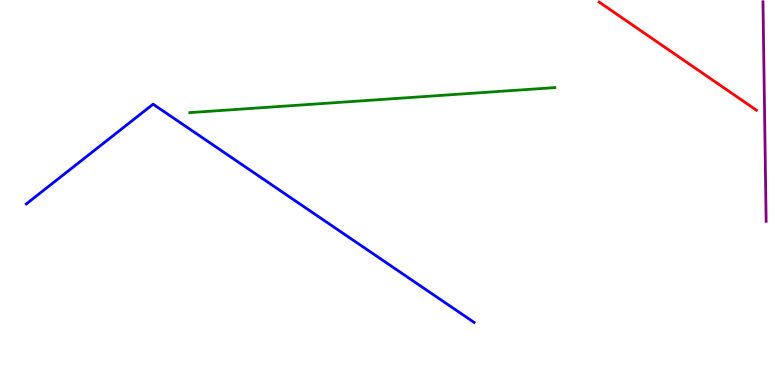[{'lines': ['blue', 'red'], 'intersections': []}, {'lines': ['green', 'red'], 'intersections': []}, {'lines': ['purple', 'red'], 'intersections': []}, {'lines': ['blue', 'green'], 'intersections': []}, {'lines': ['blue', 'purple'], 'intersections': []}, {'lines': ['green', 'purple'], 'intersections': []}]